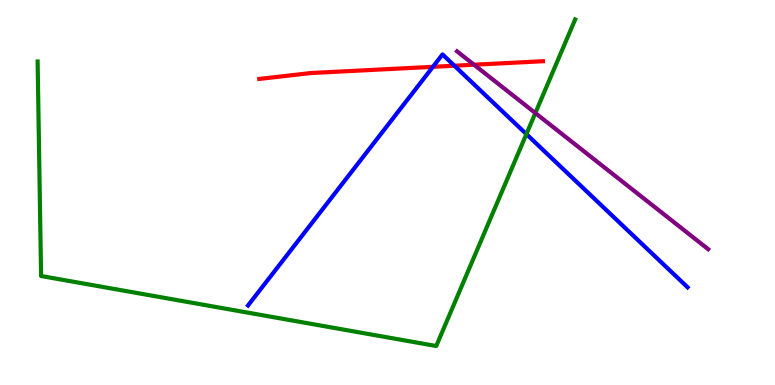[{'lines': ['blue', 'red'], 'intersections': [{'x': 5.59, 'y': 8.26}, {'x': 5.86, 'y': 8.29}]}, {'lines': ['green', 'red'], 'intersections': []}, {'lines': ['purple', 'red'], 'intersections': [{'x': 6.12, 'y': 8.32}]}, {'lines': ['blue', 'green'], 'intersections': [{'x': 6.79, 'y': 6.52}]}, {'lines': ['blue', 'purple'], 'intersections': []}, {'lines': ['green', 'purple'], 'intersections': [{'x': 6.91, 'y': 7.06}]}]